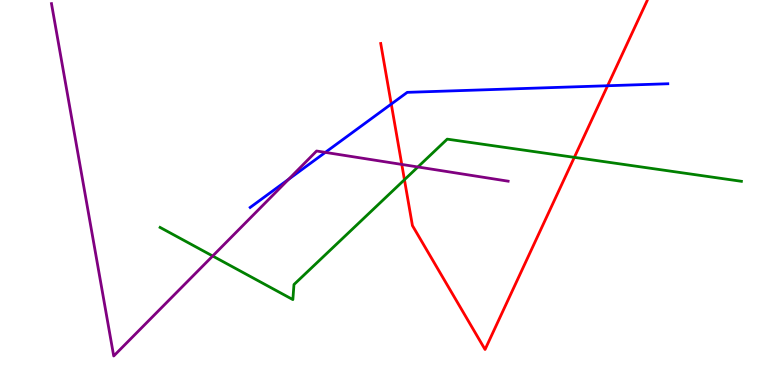[{'lines': ['blue', 'red'], 'intersections': [{'x': 5.05, 'y': 7.3}, {'x': 7.84, 'y': 7.77}]}, {'lines': ['green', 'red'], 'intersections': [{'x': 5.22, 'y': 5.33}, {'x': 7.41, 'y': 5.91}]}, {'lines': ['purple', 'red'], 'intersections': [{'x': 5.18, 'y': 5.73}]}, {'lines': ['blue', 'green'], 'intersections': []}, {'lines': ['blue', 'purple'], 'intersections': [{'x': 3.72, 'y': 5.34}, {'x': 4.2, 'y': 6.04}]}, {'lines': ['green', 'purple'], 'intersections': [{'x': 2.74, 'y': 3.35}, {'x': 5.39, 'y': 5.66}]}]